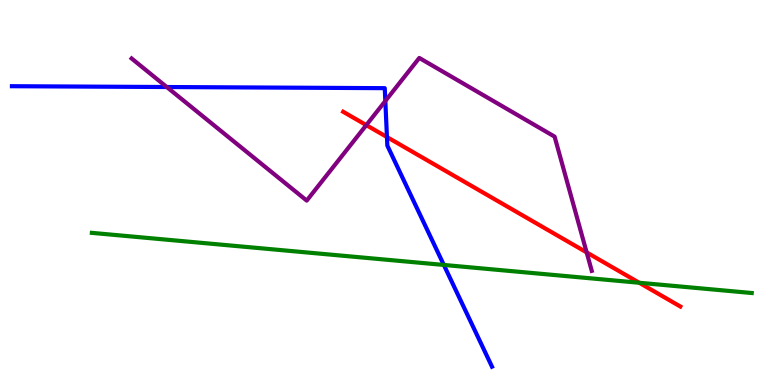[{'lines': ['blue', 'red'], 'intersections': [{'x': 4.99, 'y': 6.44}]}, {'lines': ['green', 'red'], 'intersections': [{'x': 8.25, 'y': 2.66}]}, {'lines': ['purple', 'red'], 'intersections': [{'x': 4.73, 'y': 6.75}, {'x': 7.57, 'y': 3.44}]}, {'lines': ['blue', 'green'], 'intersections': [{'x': 5.73, 'y': 3.12}]}, {'lines': ['blue', 'purple'], 'intersections': [{'x': 2.15, 'y': 7.74}, {'x': 4.97, 'y': 7.38}]}, {'lines': ['green', 'purple'], 'intersections': []}]